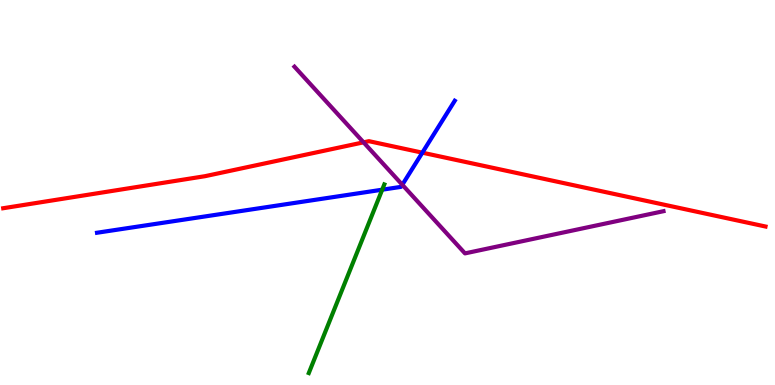[{'lines': ['blue', 'red'], 'intersections': [{'x': 5.45, 'y': 6.03}]}, {'lines': ['green', 'red'], 'intersections': []}, {'lines': ['purple', 'red'], 'intersections': [{'x': 4.69, 'y': 6.3}]}, {'lines': ['blue', 'green'], 'intersections': [{'x': 4.93, 'y': 5.07}]}, {'lines': ['blue', 'purple'], 'intersections': [{'x': 5.19, 'y': 5.2}]}, {'lines': ['green', 'purple'], 'intersections': []}]